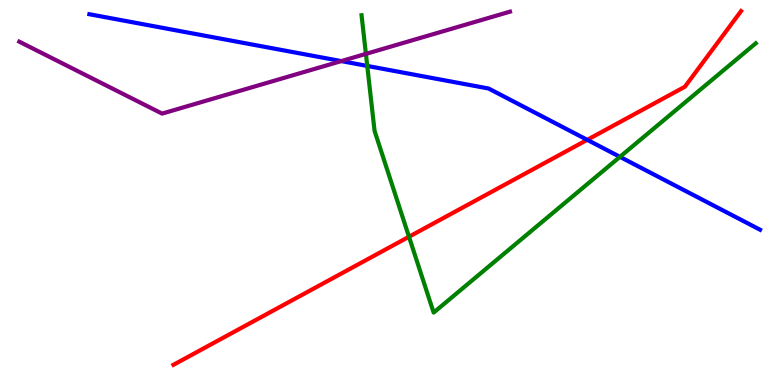[{'lines': ['blue', 'red'], 'intersections': [{'x': 7.58, 'y': 6.37}]}, {'lines': ['green', 'red'], 'intersections': [{'x': 5.28, 'y': 3.85}]}, {'lines': ['purple', 'red'], 'intersections': []}, {'lines': ['blue', 'green'], 'intersections': [{'x': 4.74, 'y': 8.29}, {'x': 8.0, 'y': 5.93}]}, {'lines': ['blue', 'purple'], 'intersections': [{'x': 4.4, 'y': 8.41}]}, {'lines': ['green', 'purple'], 'intersections': [{'x': 4.72, 'y': 8.6}]}]